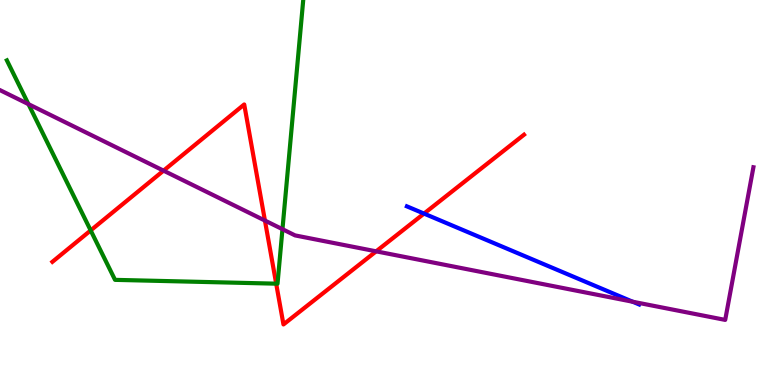[{'lines': ['blue', 'red'], 'intersections': [{'x': 5.47, 'y': 4.45}]}, {'lines': ['green', 'red'], 'intersections': [{'x': 1.17, 'y': 4.02}, {'x': 3.56, 'y': 2.63}]}, {'lines': ['purple', 'red'], 'intersections': [{'x': 2.11, 'y': 5.57}, {'x': 3.42, 'y': 4.27}, {'x': 4.85, 'y': 3.47}]}, {'lines': ['blue', 'green'], 'intersections': []}, {'lines': ['blue', 'purple'], 'intersections': [{'x': 8.16, 'y': 2.16}]}, {'lines': ['green', 'purple'], 'intersections': [{'x': 0.367, 'y': 7.3}, {'x': 3.64, 'y': 4.05}]}]